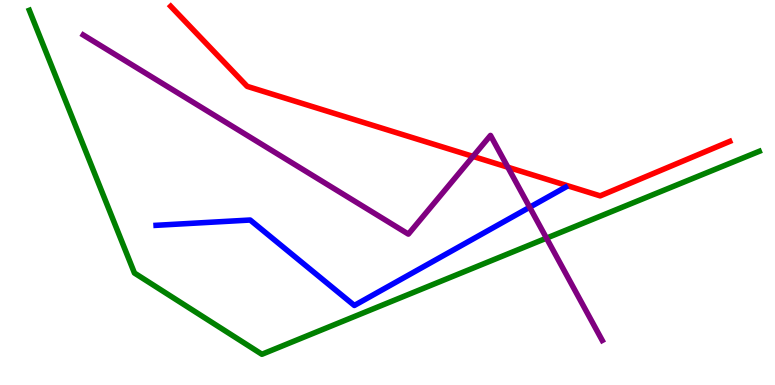[{'lines': ['blue', 'red'], 'intersections': []}, {'lines': ['green', 'red'], 'intersections': []}, {'lines': ['purple', 'red'], 'intersections': [{'x': 6.1, 'y': 5.94}, {'x': 6.55, 'y': 5.66}]}, {'lines': ['blue', 'green'], 'intersections': []}, {'lines': ['blue', 'purple'], 'intersections': [{'x': 6.83, 'y': 4.62}]}, {'lines': ['green', 'purple'], 'intersections': [{'x': 7.05, 'y': 3.81}]}]